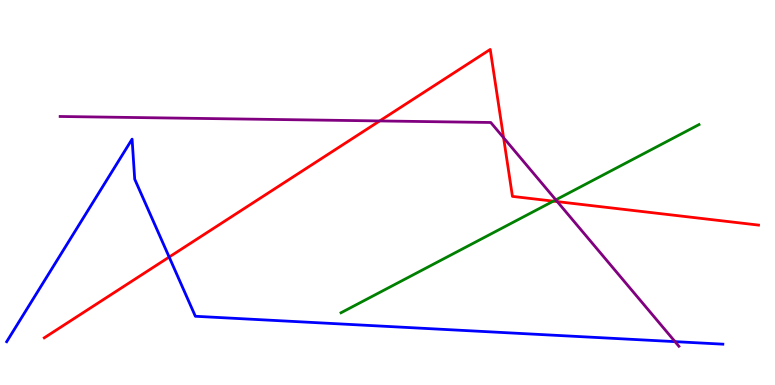[{'lines': ['blue', 'red'], 'intersections': [{'x': 2.18, 'y': 3.32}]}, {'lines': ['green', 'red'], 'intersections': [{'x': 7.14, 'y': 4.78}]}, {'lines': ['purple', 'red'], 'intersections': [{'x': 4.9, 'y': 6.86}, {'x': 6.5, 'y': 6.42}, {'x': 7.19, 'y': 4.76}]}, {'lines': ['blue', 'green'], 'intersections': []}, {'lines': ['blue', 'purple'], 'intersections': [{'x': 8.71, 'y': 1.13}]}, {'lines': ['green', 'purple'], 'intersections': [{'x': 7.17, 'y': 4.81}]}]